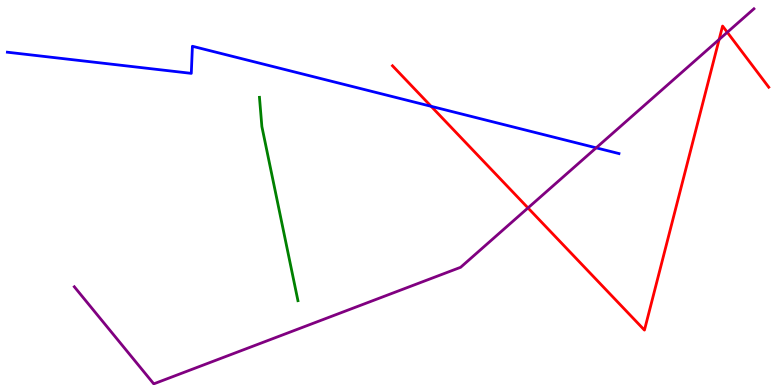[{'lines': ['blue', 'red'], 'intersections': [{'x': 5.56, 'y': 7.24}]}, {'lines': ['green', 'red'], 'intersections': []}, {'lines': ['purple', 'red'], 'intersections': [{'x': 6.81, 'y': 4.6}, {'x': 9.28, 'y': 8.97}, {'x': 9.38, 'y': 9.16}]}, {'lines': ['blue', 'green'], 'intersections': []}, {'lines': ['blue', 'purple'], 'intersections': [{'x': 7.69, 'y': 6.16}]}, {'lines': ['green', 'purple'], 'intersections': []}]